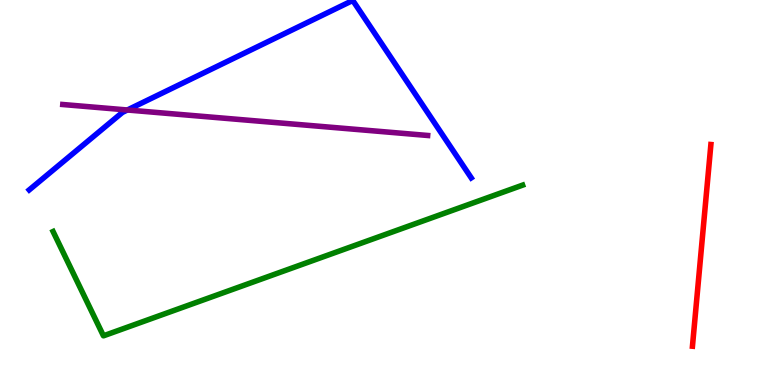[{'lines': ['blue', 'red'], 'intersections': []}, {'lines': ['green', 'red'], 'intersections': []}, {'lines': ['purple', 'red'], 'intersections': []}, {'lines': ['blue', 'green'], 'intersections': []}, {'lines': ['blue', 'purple'], 'intersections': [{'x': 1.64, 'y': 7.14}]}, {'lines': ['green', 'purple'], 'intersections': []}]